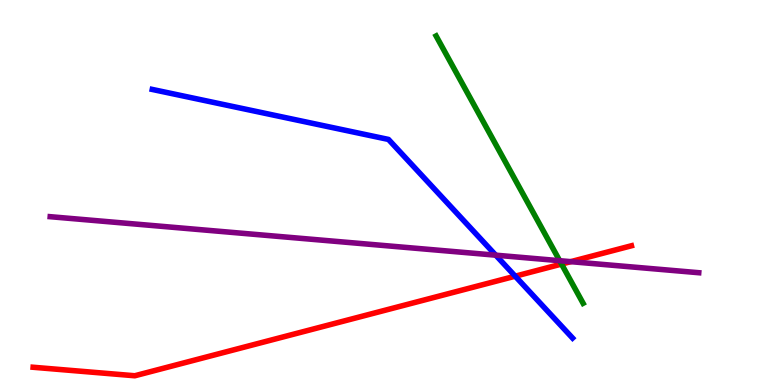[{'lines': ['blue', 'red'], 'intersections': [{'x': 6.65, 'y': 2.83}]}, {'lines': ['green', 'red'], 'intersections': [{'x': 7.25, 'y': 3.14}]}, {'lines': ['purple', 'red'], 'intersections': [{'x': 7.36, 'y': 3.2}]}, {'lines': ['blue', 'green'], 'intersections': []}, {'lines': ['blue', 'purple'], 'intersections': [{'x': 6.4, 'y': 3.37}]}, {'lines': ['green', 'purple'], 'intersections': [{'x': 7.22, 'y': 3.23}]}]